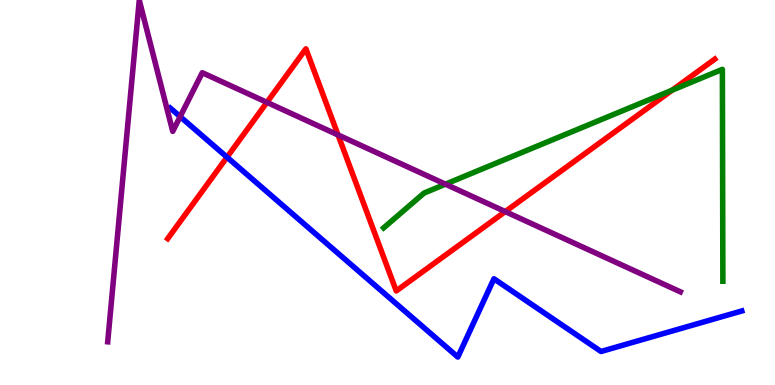[{'lines': ['blue', 'red'], 'intersections': [{'x': 2.93, 'y': 5.92}]}, {'lines': ['green', 'red'], 'intersections': [{'x': 8.67, 'y': 7.66}]}, {'lines': ['purple', 'red'], 'intersections': [{'x': 3.44, 'y': 7.34}, {'x': 4.36, 'y': 6.5}, {'x': 6.52, 'y': 4.5}]}, {'lines': ['blue', 'green'], 'intersections': []}, {'lines': ['blue', 'purple'], 'intersections': [{'x': 2.32, 'y': 6.97}]}, {'lines': ['green', 'purple'], 'intersections': [{'x': 5.75, 'y': 5.22}]}]